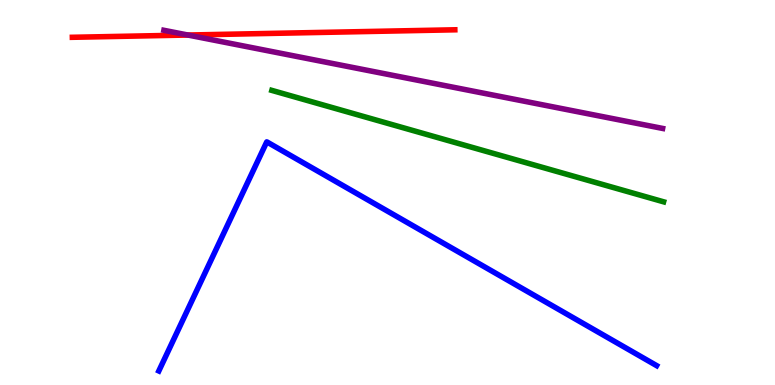[{'lines': ['blue', 'red'], 'intersections': []}, {'lines': ['green', 'red'], 'intersections': []}, {'lines': ['purple', 'red'], 'intersections': [{'x': 2.42, 'y': 9.09}]}, {'lines': ['blue', 'green'], 'intersections': []}, {'lines': ['blue', 'purple'], 'intersections': []}, {'lines': ['green', 'purple'], 'intersections': []}]